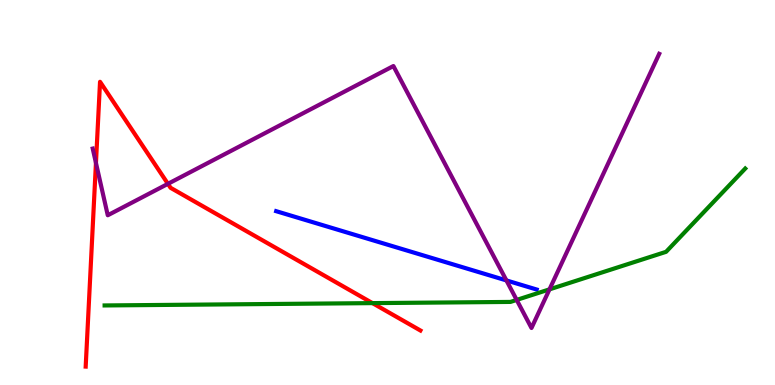[{'lines': ['blue', 'red'], 'intersections': []}, {'lines': ['green', 'red'], 'intersections': [{'x': 4.81, 'y': 2.13}]}, {'lines': ['purple', 'red'], 'intersections': [{'x': 1.24, 'y': 5.77}, {'x': 2.17, 'y': 5.23}]}, {'lines': ['blue', 'green'], 'intersections': []}, {'lines': ['blue', 'purple'], 'intersections': [{'x': 6.53, 'y': 2.72}]}, {'lines': ['green', 'purple'], 'intersections': [{'x': 6.67, 'y': 2.21}, {'x': 7.09, 'y': 2.48}]}]